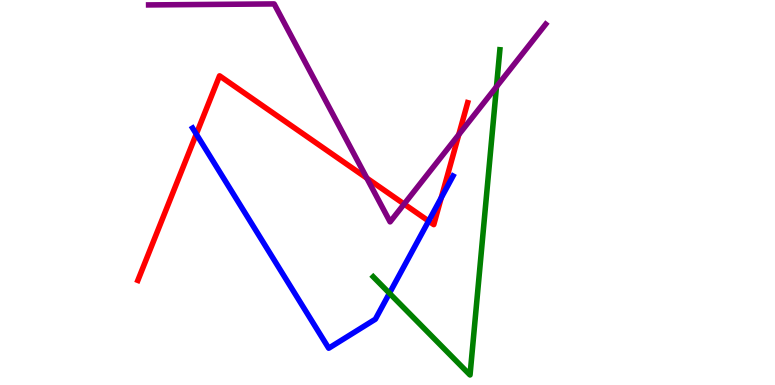[{'lines': ['blue', 'red'], 'intersections': [{'x': 2.53, 'y': 6.52}, {'x': 5.53, 'y': 4.26}, {'x': 5.69, 'y': 4.86}]}, {'lines': ['green', 'red'], 'intersections': []}, {'lines': ['purple', 'red'], 'intersections': [{'x': 4.73, 'y': 5.37}, {'x': 5.21, 'y': 4.7}, {'x': 5.92, 'y': 6.5}]}, {'lines': ['blue', 'green'], 'intersections': [{'x': 5.03, 'y': 2.38}]}, {'lines': ['blue', 'purple'], 'intersections': []}, {'lines': ['green', 'purple'], 'intersections': [{'x': 6.41, 'y': 7.75}]}]